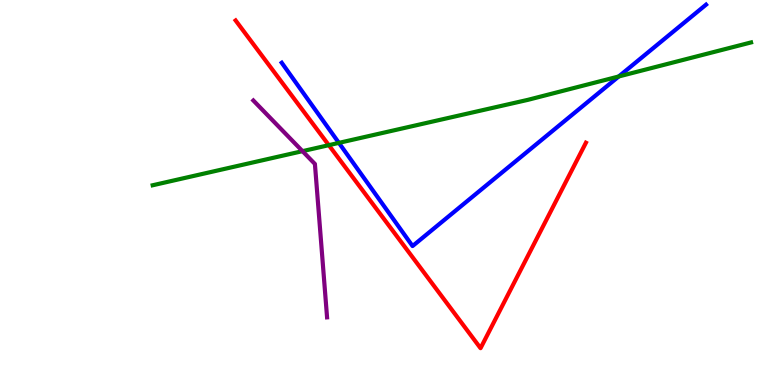[{'lines': ['blue', 'red'], 'intersections': []}, {'lines': ['green', 'red'], 'intersections': [{'x': 4.24, 'y': 6.23}]}, {'lines': ['purple', 'red'], 'intersections': []}, {'lines': ['blue', 'green'], 'intersections': [{'x': 4.37, 'y': 6.29}, {'x': 7.98, 'y': 8.01}]}, {'lines': ['blue', 'purple'], 'intersections': []}, {'lines': ['green', 'purple'], 'intersections': [{'x': 3.9, 'y': 6.07}]}]